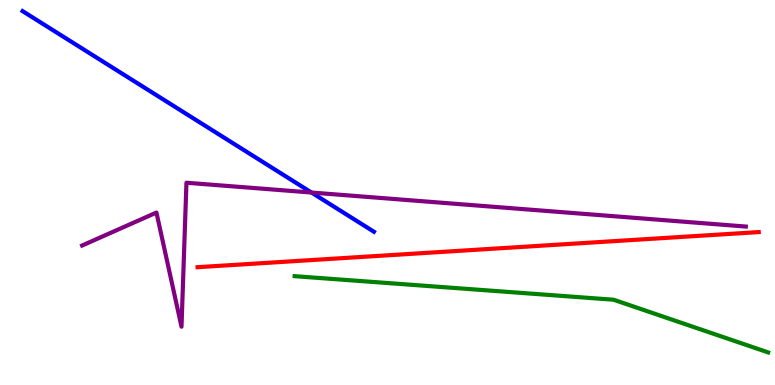[{'lines': ['blue', 'red'], 'intersections': []}, {'lines': ['green', 'red'], 'intersections': []}, {'lines': ['purple', 'red'], 'intersections': []}, {'lines': ['blue', 'green'], 'intersections': []}, {'lines': ['blue', 'purple'], 'intersections': [{'x': 4.02, 'y': 5.0}]}, {'lines': ['green', 'purple'], 'intersections': []}]